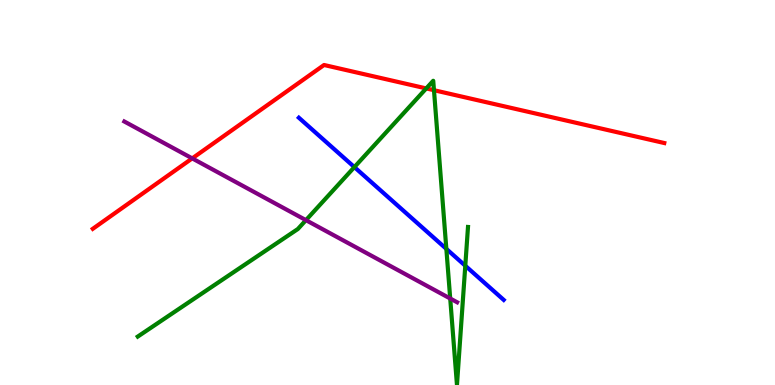[{'lines': ['blue', 'red'], 'intersections': []}, {'lines': ['green', 'red'], 'intersections': [{'x': 5.5, 'y': 7.7}, {'x': 5.6, 'y': 7.66}]}, {'lines': ['purple', 'red'], 'intersections': [{'x': 2.48, 'y': 5.89}]}, {'lines': ['blue', 'green'], 'intersections': [{'x': 4.57, 'y': 5.66}, {'x': 5.76, 'y': 3.54}, {'x': 6.0, 'y': 3.1}]}, {'lines': ['blue', 'purple'], 'intersections': []}, {'lines': ['green', 'purple'], 'intersections': [{'x': 3.95, 'y': 4.28}, {'x': 5.81, 'y': 2.25}]}]